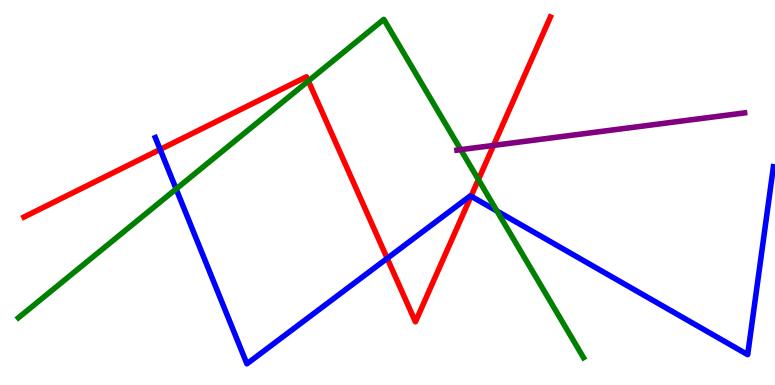[{'lines': ['blue', 'red'], 'intersections': [{'x': 2.07, 'y': 6.12}, {'x': 5.0, 'y': 3.29}, {'x': 6.08, 'y': 4.9}]}, {'lines': ['green', 'red'], 'intersections': [{'x': 3.98, 'y': 7.9}, {'x': 6.17, 'y': 5.33}]}, {'lines': ['purple', 'red'], 'intersections': [{'x': 6.37, 'y': 6.22}]}, {'lines': ['blue', 'green'], 'intersections': [{'x': 2.27, 'y': 5.09}, {'x': 6.41, 'y': 4.52}]}, {'lines': ['blue', 'purple'], 'intersections': []}, {'lines': ['green', 'purple'], 'intersections': [{'x': 5.94, 'y': 6.11}]}]